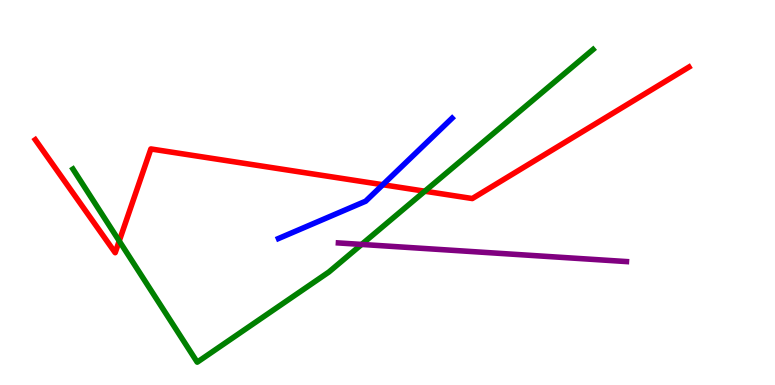[{'lines': ['blue', 'red'], 'intersections': [{'x': 4.94, 'y': 5.2}]}, {'lines': ['green', 'red'], 'intersections': [{'x': 1.54, 'y': 3.74}, {'x': 5.48, 'y': 5.03}]}, {'lines': ['purple', 'red'], 'intersections': []}, {'lines': ['blue', 'green'], 'intersections': []}, {'lines': ['blue', 'purple'], 'intersections': []}, {'lines': ['green', 'purple'], 'intersections': [{'x': 4.67, 'y': 3.65}]}]